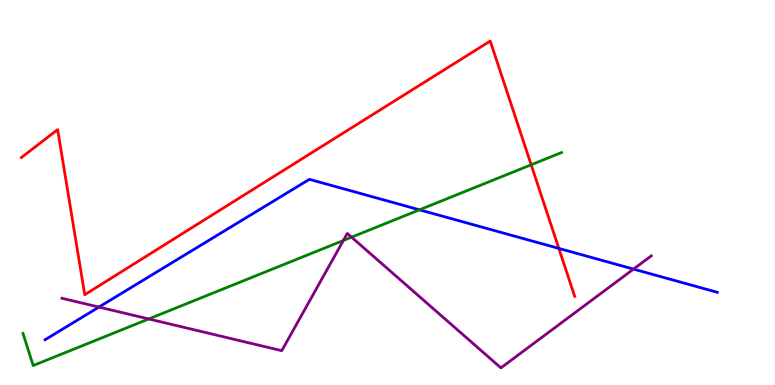[{'lines': ['blue', 'red'], 'intersections': [{'x': 7.21, 'y': 3.55}]}, {'lines': ['green', 'red'], 'intersections': [{'x': 6.85, 'y': 5.72}]}, {'lines': ['purple', 'red'], 'intersections': []}, {'lines': ['blue', 'green'], 'intersections': [{'x': 5.41, 'y': 4.55}]}, {'lines': ['blue', 'purple'], 'intersections': [{'x': 1.28, 'y': 2.02}, {'x': 8.17, 'y': 3.01}]}, {'lines': ['green', 'purple'], 'intersections': [{'x': 1.92, 'y': 1.72}, {'x': 4.43, 'y': 3.75}, {'x': 4.54, 'y': 3.84}]}]